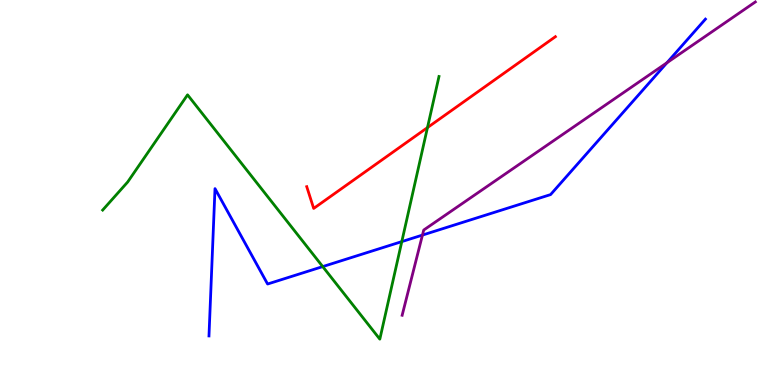[{'lines': ['blue', 'red'], 'intersections': []}, {'lines': ['green', 'red'], 'intersections': [{'x': 5.52, 'y': 6.69}]}, {'lines': ['purple', 'red'], 'intersections': []}, {'lines': ['blue', 'green'], 'intersections': [{'x': 4.16, 'y': 3.08}, {'x': 5.18, 'y': 3.72}]}, {'lines': ['blue', 'purple'], 'intersections': [{'x': 5.45, 'y': 3.89}, {'x': 8.61, 'y': 8.37}]}, {'lines': ['green', 'purple'], 'intersections': []}]